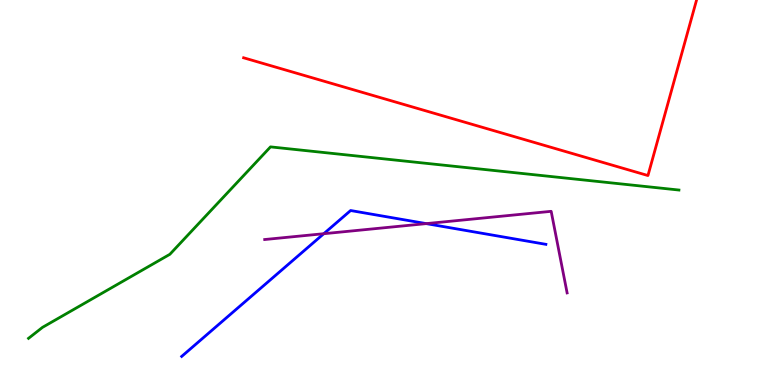[{'lines': ['blue', 'red'], 'intersections': []}, {'lines': ['green', 'red'], 'intersections': []}, {'lines': ['purple', 'red'], 'intersections': []}, {'lines': ['blue', 'green'], 'intersections': []}, {'lines': ['blue', 'purple'], 'intersections': [{'x': 4.18, 'y': 3.93}, {'x': 5.5, 'y': 4.19}]}, {'lines': ['green', 'purple'], 'intersections': []}]